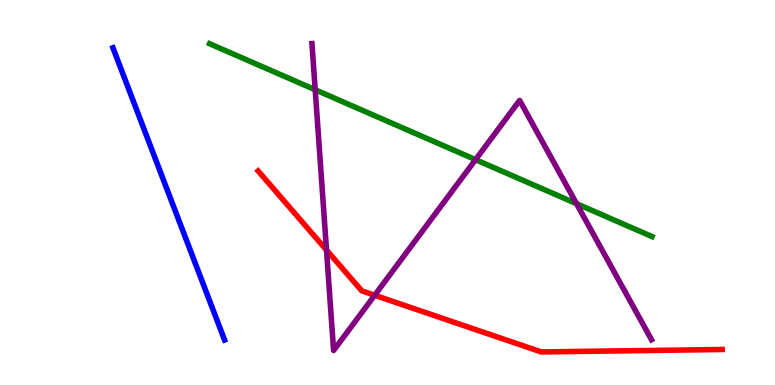[{'lines': ['blue', 'red'], 'intersections': []}, {'lines': ['green', 'red'], 'intersections': []}, {'lines': ['purple', 'red'], 'intersections': [{'x': 4.21, 'y': 3.51}, {'x': 4.83, 'y': 2.33}]}, {'lines': ['blue', 'green'], 'intersections': []}, {'lines': ['blue', 'purple'], 'intersections': []}, {'lines': ['green', 'purple'], 'intersections': [{'x': 4.07, 'y': 7.67}, {'x': 6.14, 'y': 5.85}, {'x': 7.44, 'y': 4.71}]}]